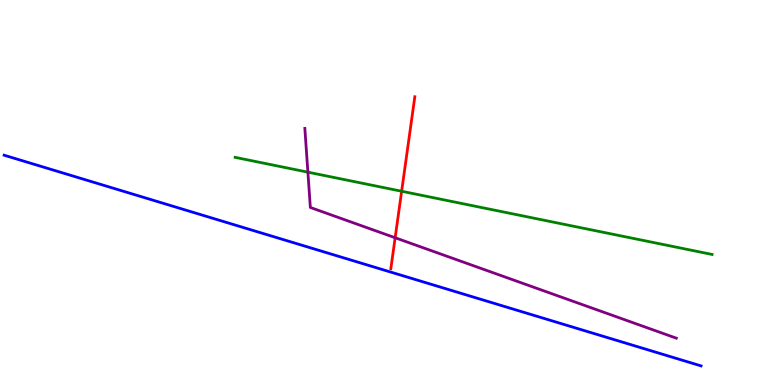[{'lines': ['blue', 'red'], 'intersections': []}, {'lines': ['green', 'red'], 'intersections': [{'x': 5.18, 'y': 5.03}]}, {'lines': ['purple', 'red'], 'intersections': [{'x': 5.1, 'y': 3.82}]}, {'lines': ['blue', 'green'], 'intersections': []}, {'lines': ['blue', 'purple'], 'intersections': []}, {'lines': ['green', 'purple'], 'intersections': [{'x': 3.97, 'y': 5.53}]}]